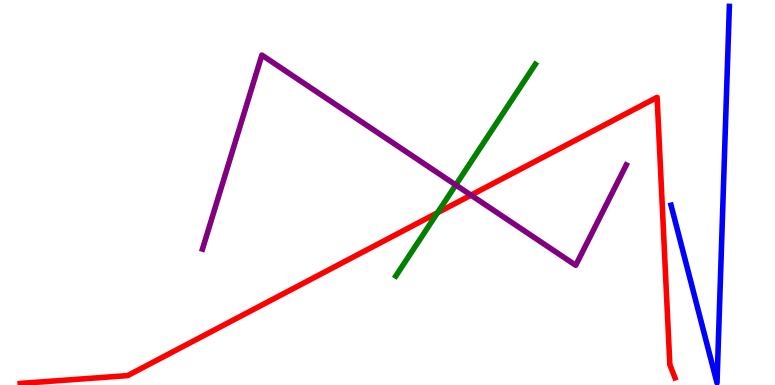[{'lines': ['blue', 'red'], 'intersections': []}, {'lines': ['green', 'red'], 'intersections': [{'x': 5.64, 'y': 4.47}]}, {'lines': ['purple', 'red'], 'intersections': [{'x': 6.08, 'y': 4.93}]}, {'lines': ['blue', 'green'], 'intersections': []}, {'lines': ['blue', 'purple'], 'intersections': []}, {'lines': ['green', 'purple'], 'intersections': [{'x': 5.88, 'y': 5.2}]}]